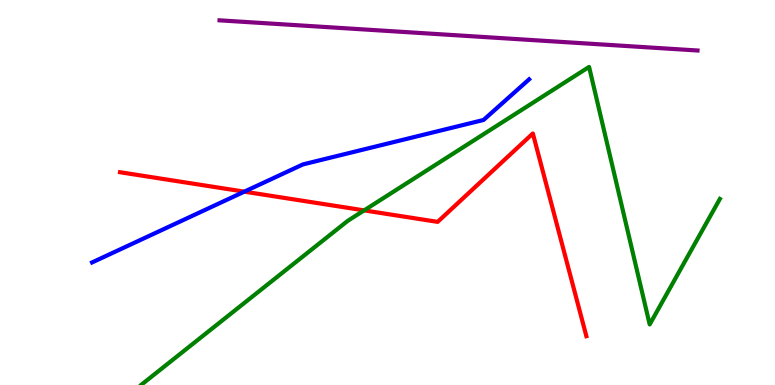[{'lines': ['blue', 'red'], 'intersections': [{'x': 3.15, 'y': 5.02}]}, {'lines': ['green', 'red'], 'intersections': [{'x': 4.7, 'y': 4.54}]}, {'lines': ['purple', 'red'], 'intersections': []}, {'lines': ['blue', 'green'], 'intersections': []}, {'lines': ['blue', 'purple'], 'intersections': []}, {'lines': ['green', 'purple'], 'intersections': []}]